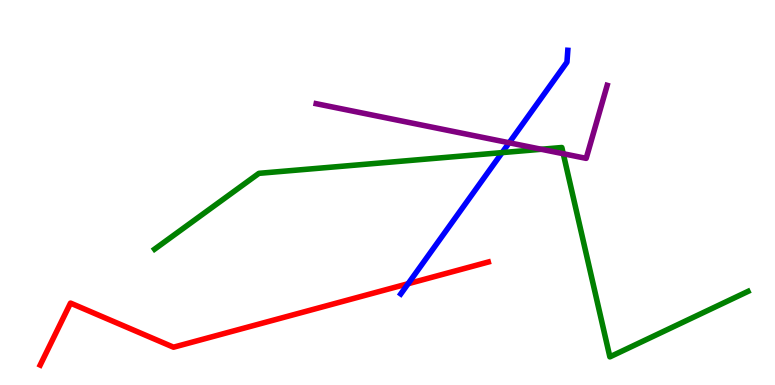[{'lines': ['blue', 'red'], 'intersections': [{'x': 5.27, 'y': 2.63}]}, {'lines': ['green', 'red'], 'intersections': []}, {'lines': ['purple', 'red'], 'intersections': []}, {'lines': ['blue', 'green'], 'intersections': [{'x': 6.48, 'y': 6.04}]}, {'lines': ['blue', 'purple'], 'intersections': [{'x': 6.57, 'y': 6.29}]}, {'lines': ['green', 'purple'], 'intersections': [{'x': 6.98, 'y': 6.12}, {'x': 7.27, 'y': 6.01}]}]